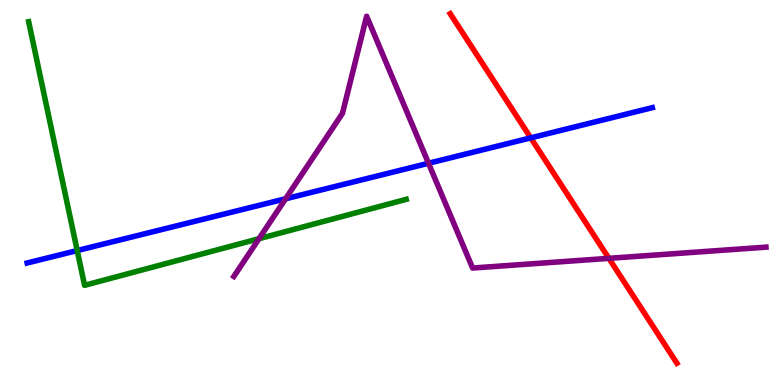[{'lines': ['blue', 'red'], 'intersections': [{'x': 6.85, 'y': 6.42}]}, {'lines': ['green', 'red'], 'intersections': []}, {'lines': ['purple', 'red'], 'intersections': [{'x': 7.86, 'y': 3.29}]}, {'lines': ['blue', 'green'], 'intersections': [{'x': 0.996, 'y': 3.49}]}, {'lines': ['blue', 'purple'], 'intersections': [{'x': 3.68, 'y': 4.84}, {'x': 5.53, 'y': 5.76}]}, {'lines': ['green', 'purple'], 'intersections': [{'x': 3.34, 'y': 3.8}]}]